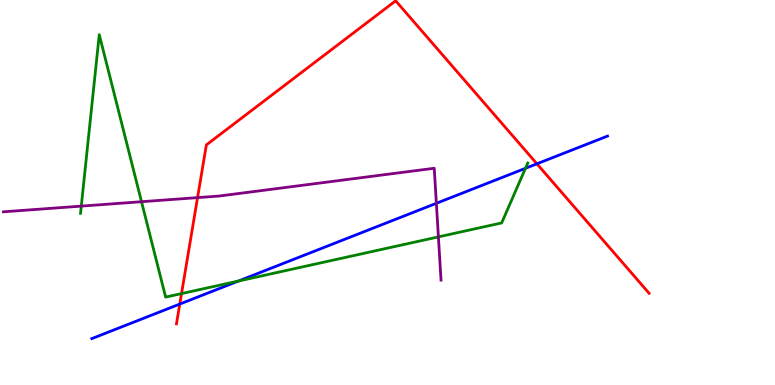[{'lines': ['blue', 'red'], 'intersections': [{'x': 2.32, 'y': 2.1}, {'x': 6.93, 'y': 5.75}]}, {'lines': ['green', 'red'], 'intersections': [{'x': 2.34, 'y': 2.37}]}, {'lines': ['purple', 'red'], 'intersections': [{'x': 2.55, 'y': 4.87}]}, {'lines': ['blue', 'green'], 'intersections': [{'x': 3.08, 'y': 2.7}, {'x': 6.78, 'y': 5.63}]}, {'lines': ['blue', 'purple'], 'intersections': [{'x': 5.63, 'y': 4.72}]}, {'lines': ['green', 'purple'], 'intersections': [{'x': 1.05, 'y': 4.65}, {'x': 1.83, 'y': 4.76}, {'x': 5.66, 'y': 3.85}]}]